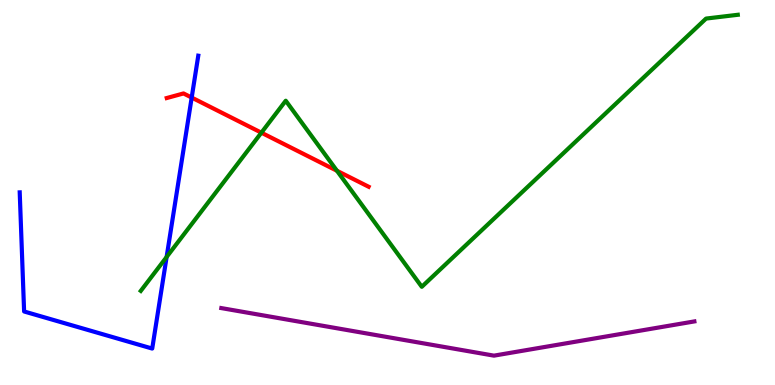[{'lines': ['blue', 'red'], 'intersections': [{'x': 2.47, 'y': 7.47}]}, {'lines': ['green', 'red'], 'intersections': [{'x': 3.37, 'y': 6.55}, {'x': 4.35, 'y': 5.56}]}, {'lines': ['purple', 'red'], 'intersections': []}, {'lines': ['blue', 'green'], 'intersections': [{'x': 2.15, 'y': 3.32}]}, {'lines': ['blue', 'purple'], 'intersections': []}, {'lines': ['green', 'purple'], 'intersections': []}]